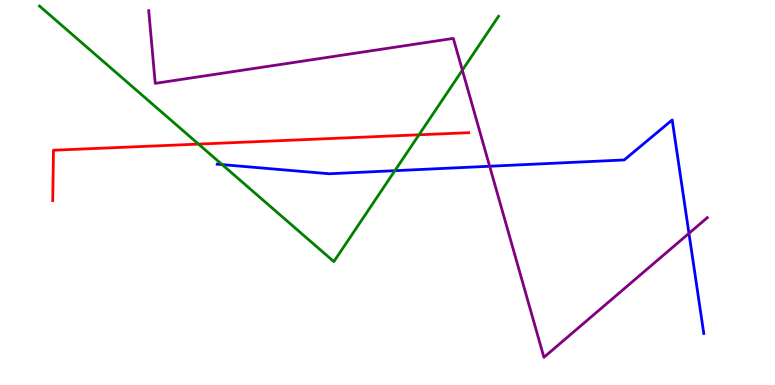[{'lines': ['blue', 'red'], 'intersections': []}, {'lines': ['green', 'red'], 'intersections': [{'x': 2.56, 'y': 6.26}, {'x': 5.41, 'y': 6.5}]}, {'lines': ['purple', 'red'], 'intersections': []}, {'lines': ['blue', 'green'], 'intersections': [{'x': 2.87, 'y': 5.72}, {'x': 5.1, 'y': 5.57}]}, {'lines': ['blue', 'purple'], 'intersections': [{'x': 6.32, 'y': 5.68}, {'x': 8.89, 'y': 3.94}]}, {'lines': ['green', 'purple'], 'intersections': [{'x': 5.97, 'y': 8.18}]}]